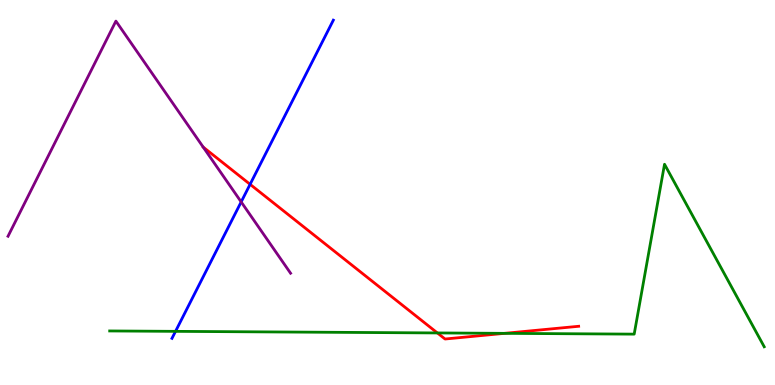[{'lines': ['blue', 'red'], 'intersections': [{'x': 3.23, 'y': 5.21}]}, {'lines': ['green', 'red'], 'intersections': [{'x': 5.64, 'y': 1.35}, {'x': 6.51, 'y': 1.34}]}, {'lines': ['purple', 'red'], 'intersections': []}, {'lines': ['blue', 'green'], 'intersections': [{'x': 2.26, 'y': 1.39}]}, {'lines': ['blue', 'purple'], 'intersections': [{'x': 3.11, 'y': 4.76}]}, {'lines': ['green', 'purple'], 'intersections': []}]